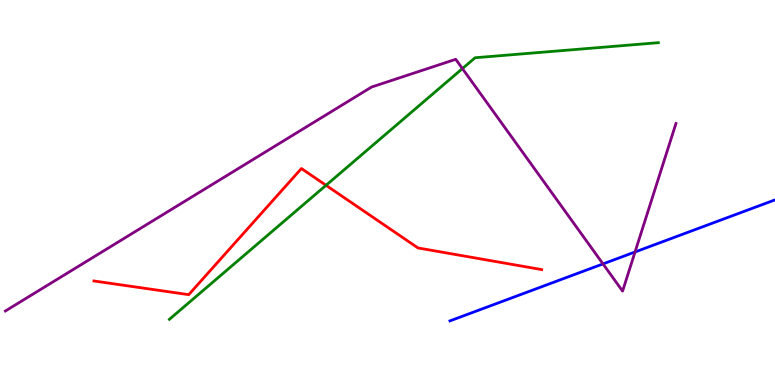[{'lines': ['blue', 'red'], 'intersections': []}, {'lines': ['green', 'red'], 'intersections': [{'x': 4.21, 'y': 5.19}]}, {'lines': ['purple', 'red'], 'intersections': []}, {'lines': ['blue', 'green'], 'intersections': []}, {'lines': ['blue', 'purple'], 'intersections': [{'x': 7.78, 'y': 3.15}, {'x': 8.19, 'y': 3.46}]}, {'lines': ['green', 'purple'], 'intersections': [{'x': 5.97, 'y': 8.22}]}]